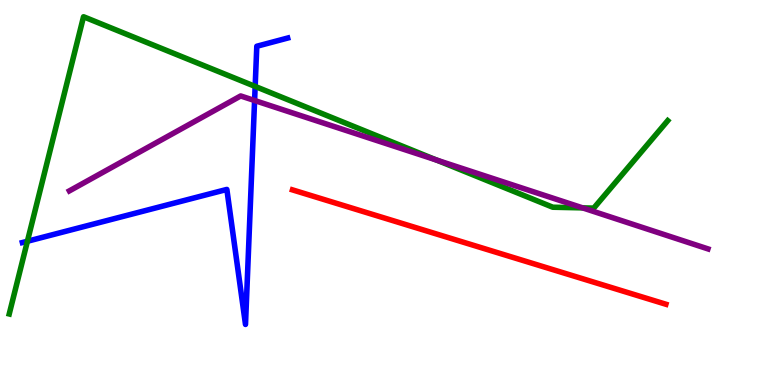[{'lines': ['blue', 'red'], 'intersections': []}, {'lines': ['green', 'red'], 'intersections': []}, {'lines': ['purple', 'red'], 'intersections': []}, {'lines': ['blue', 'green'], 'intersections': [{'x': 0.354, 'y': 3.73}, {'x': 3.29, 'y': 7.76}]}, {'lines': ['blue', 'purple'], 'intersections': [{'x': 3.29, 'y': 7.39}]}, {'lines': ['green', 'purple'], 'intersections': [{'x': 5.64, 'y': 5.84}, {'x': 7.52, 'y': 4.6}]}]